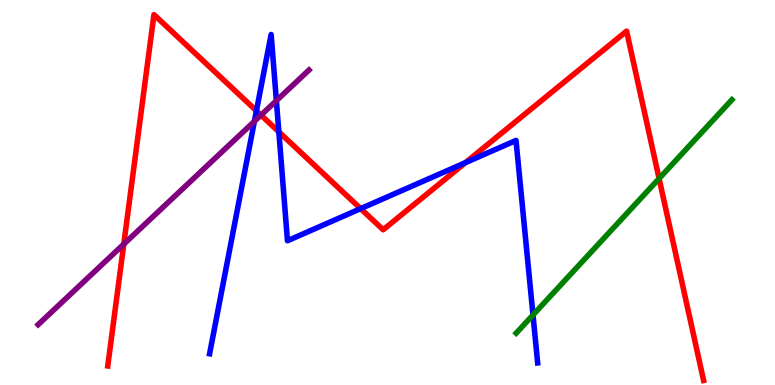[{'lines': ['blue', 'red'], 'intersections': [{'x': 3.31, 'y': 7.12}, {'x': 3.6, 'y': 6.58}, {'x': 4.65, 'y': 4.58}, {'x': 6.01, 'y': 5.78}]}, {'lines': ['green', 'red'], 'intersections': [{'x': 8.5, 'y': 5.36}]}, {'lines': ['purple', 'red'], 'intersections': [{'x': 1.6, 'y': 3.66}, {'x': 3.37, 'y': 7.01}]}, {'lines': ['blue', 'green'], 'intersections': [{'x': 6.88, 'y': 1.82}]}, {'lines': ['blue', 'purple'], 'intersections': [{'x': 3.28, 'y': 6.85}, {'x': 3.57, 'y': 7.38}]}, {'lines': ['green', 'purple'], 'intersections': []}]